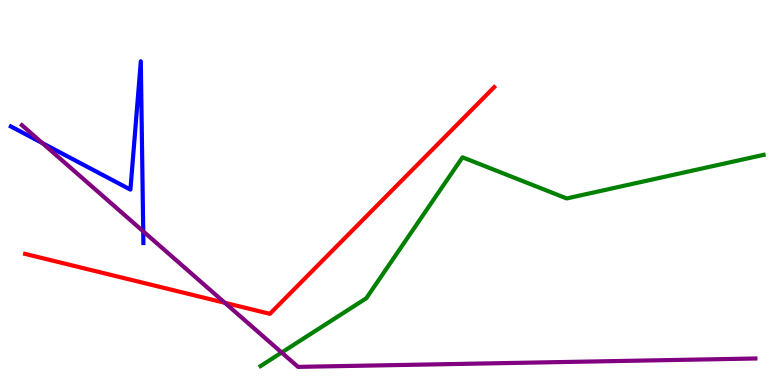[{'lines': ['blue', 'red'], 'intersections': []}, {'lines': ['green', 'red'], 'intersections': []}, {'lines': ['purple', 'red'], 'intersections': [{'x': 2.9, 'y': 2.14}]}, {'lines': ['blue', 'green'], 'intersections': []}, {'lines': ['blue', 'purple'], 'intersections': [{'x': 0.547, 'y': 6.28}, {'x': 1.85, 'y': 3.99}]}, {'lines': ['green', 'purple'], 'intersections': [{'x': 3.63, 'y': 0.843}]}]